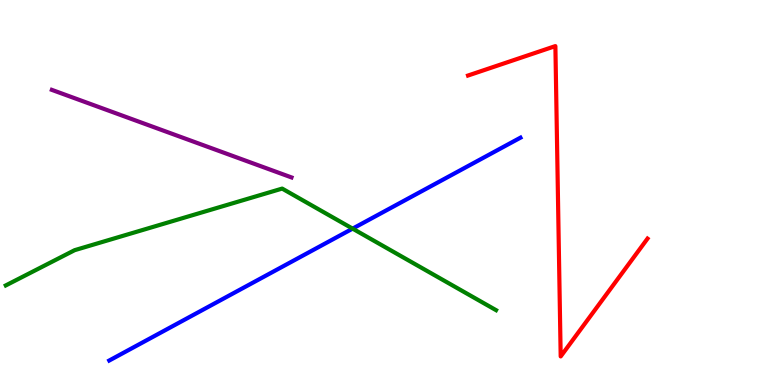[{'lines': ['blue', 'red'], 'intersections': []}, {'lines': ['green', 'red'], 'intersections': []}, {'lines': ['purple', 'red'], 'intersections': []}, {'lines': ['blue', 'green'], 'intersections': [{'x': 4.55, 'y': 4.06}]}, {'lines': ['blue', 'purple'], 'intersections': []}, {'lines': ['green', 'purple'], 'intersections': []}]